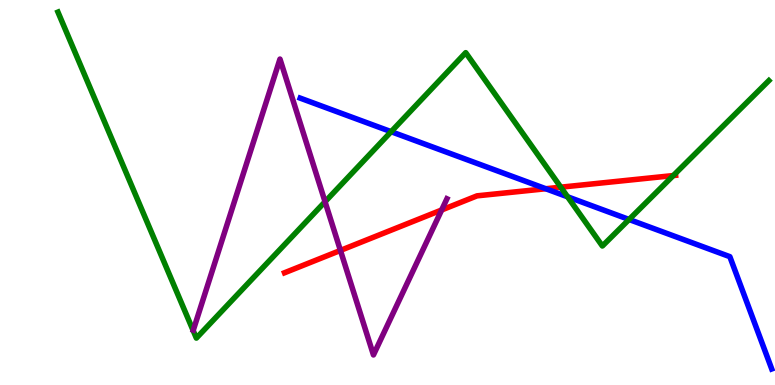[{'lines': ['blue', 'red'], 'intersections': [{'x': 7.04, 'y': 5.1}]}, {'lines': ['green', 'red'], 'intersections': [{'x': 7.24, 'y': 5.14}, {'x': 8.69, 'y': 5.44}]}, {'lines': ['purple', 'red'], 'intersections': [{'x': 4.39, 'y': 3.5}, {'x': 5.7, 'y': 4.55}]}, {'lines': ['blue', 'green'], 'intersections': [{'x': 5.05, 'y': 6.58}, {'x': 7.32, 'y': 4.89}, {'x': 8.12, 'y': 4.3}]}, {'lines': ['blue', 'purple'], 'intersections': []}, {'lines': ['green', 'purple'], 'intersections': [{'x': 4.19, 'y': 4.76}]}]